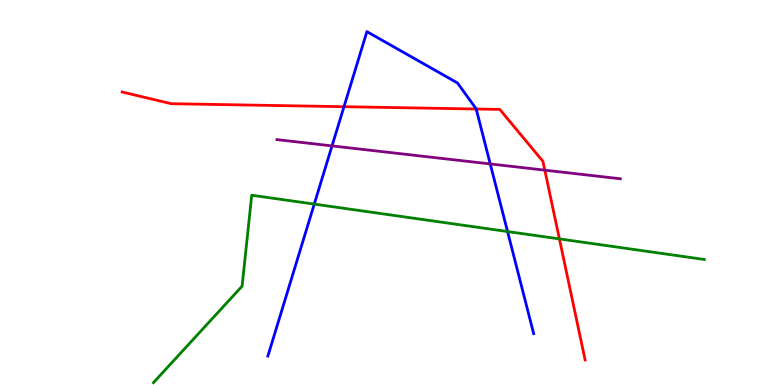[{'lines': ['blue', 'red'], 'intersections': [{'x': 4.44, 'y': 7.23}, {'x': 6.14, 'y': 7.17}]}, {'lines': ['green', 'red'], 'intersections': [{'x': 7.22, 'y': 3.79}]}, {'lines': ['purple', 'red'], 'intersections': [{'x': 7.03, 'y': 5.58}]}, {'lines': ['blue', 'green'], 'intersections': [{'x': 4.05, 'y': 4.7}, {'x': 6.55, 'y': 3.99}]}, {'lines': ['blue', 'purple'], 'intersections': [{'x': 4.28, 'y': 6.21}, {'x': 6.33, 'y': 5.74}]}, {'lines': ['green', 'purple'], 'intersections': []}]